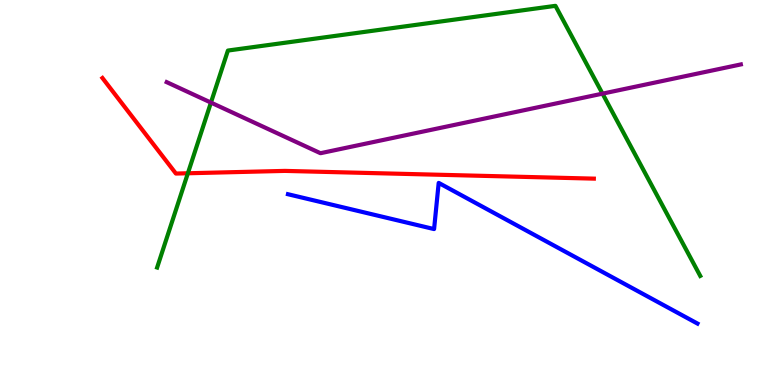[{'lines': ['blue', 'red'], 'intersections': []}, {'lines': ['green', 'red'], 'intersections': [{'x': 2.42, 'y': 5.5}]}, {'lines': ['purple', 'red'], 'intersections': []}, {'lines': ['blue', 'green'], 'intersections': []}, {'lines': ['blue', 'purple'], 'intersections': []}, {'lines': ['green', 'purple'], 'intersections': [{'x': 2.72, 'y': 7.34}, {'x': 7.77, 'y': 7.57}]}]